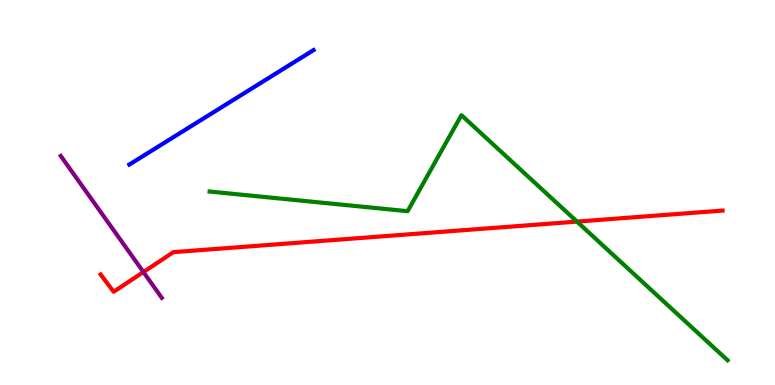[{'lines': ['blue', 'red'], 'intersections': []}, {'lines': ['green', 'red'], 'intersections': [{'x': 7.44, 'y': 4.24}]}, {'lines': ['purple', 'red'], 'intersections': [{'x': 1.85, 'y': 2.93}]}, {'lines': ['blue', 'green'], 'intersections': []}, {'lines': ['blue', 'purple'], 'intersections': []}, {'lines': ['green', 'purple'], 'intersections': []}]